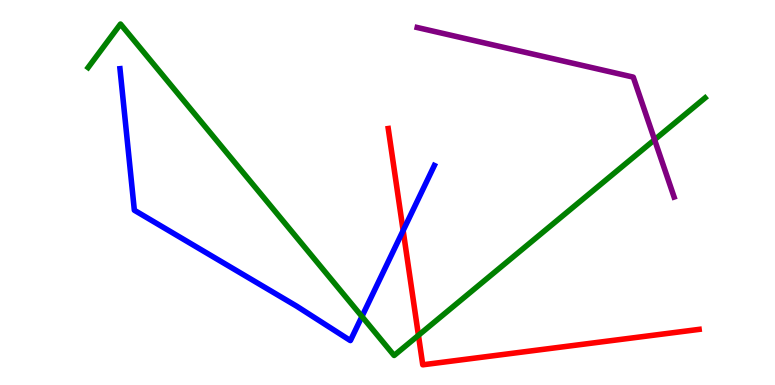[{'lines': ['blue', 'red'], 'intersections': [{'x': 5.2, 'y': 4.01}]}, {'lines': ['green', 'red'], 'intersections': [{'x': 5.4, 'y': 1.29}]}, {'lines': ['purple', 'red'], 'intersections': []}, {'lines': ['blue', 'green'], 'intersections': [{'x': 4.67, 'y': 1.78}]}, {'lines': ['blue', 'purple'], 'intersections': []}, {'lines': ['green', 'purple'], 'intersections': [{'x': 8.45, 'y': 6.37}]}]